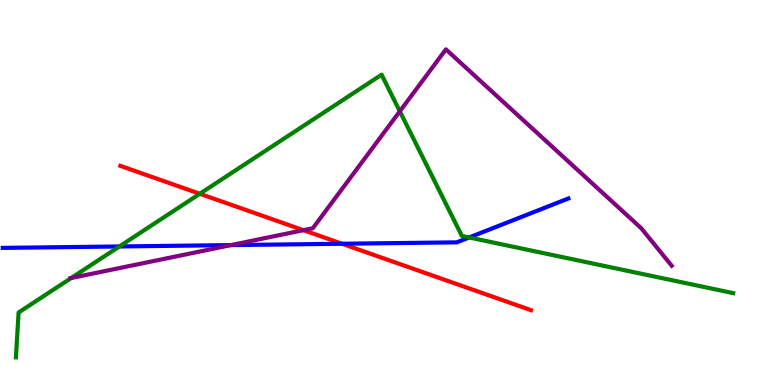[{'lines': ['blue', 'red'], 'intersections': [{'x': 4.41, 'y': 3.67}]}, {'lines': ['green', 'red'], 'intersections': [{'x': 2.58, 'y': 4.97}]}, {'lines': ['purple', 'red'], 'intersections': [{'x': 3.91, 'y': 4.02}]}, {'lines': ['blue', 'green'], 'intersections': [{'x': 1.54, 'y': 3.6}, {'x': 6.05, 'y': 3.83}]}, {'lines': ['blue', 'purple'], 'intersections': [{'x': 2.98, 'y': 3.63}]}, {'lines': ['green', 'purple'], 'intersections': [{'x': 0.919, 'y': 2.78}, {'x': 5.16, 'y': 7.11}]}]